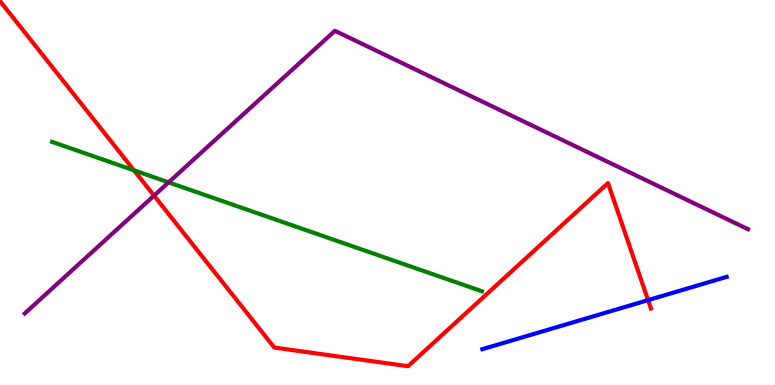[{'lines': ['blue', 'red'], 'intersections': [{'x': 8.36, 'y': 2.2}]}, {'lines': ['green', 'red'], 'intersections': [{'x': 1.73, 'y': 5.58}]}, {'lines': ['purple', 'red'], 'intersections': [{'x': 1.99, 'y': 4.92}]}, {'lines': ['blue', 'green'], 'intersections': []}, {'lines': ['blue', 'purple'], 'intersections': []}, {'lines': ['green', 'purple'], 'intersections': [{'x': 2.18, 'y': 5.26}]}]